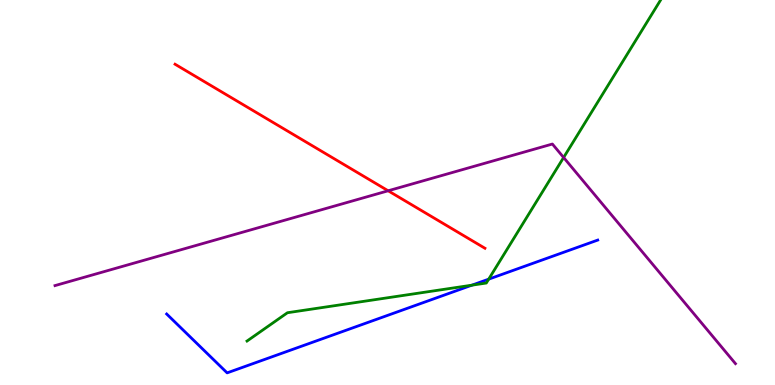[{'lines': ['blue', 'red'], 'intersections': []}, {'lines': ['green', 'red'], 'intersections': []}, {'lines': ['purple', 'red'], 'intersections': [{'x': 5.01, 'y': 5.04}]}, {'lines': ['blue', 'green'], 'intersections': [{'x': 6.09, 'y': 2.59}, {'x': 6.31, 'y': 2.75}]}, {'lines': ['blue', 'purple'], 'intersections': []}, {'lines': ['green', 'purple'], 'intersections': [{'x': 7.27, 'y': 5.91}]}]